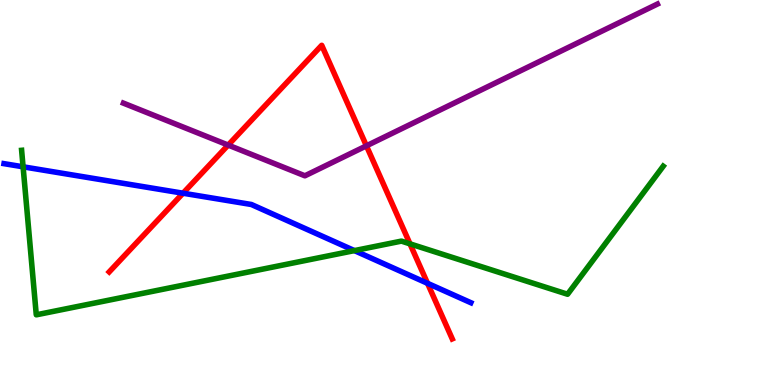[{'lines': ['blue', 'red'], 'intersections': [{'x': 2.36, 'y': 4.98}, {'x': 5.52, 'y': 2.64}]}, {'lines': ['green', 'red'], 'intersections': [{'x': 5.29, 'y': 3.67}]}, {'lines': ['purple', 'red'], 'intersections': [{'x': 2.94, 'y': 6.23}, {'x': 4.73, 'y': 6.21}]}, {'lines': ['blue', 'green'], 'intersections': [{'x': 0.298, 'y': 5.67}, {'x': 4.57, 'y': 3.49}]}, {'lines': ['blue', 'purple'], 'intersections': []}, {'lines': ['green', 'purple'], 'intersections': []}]